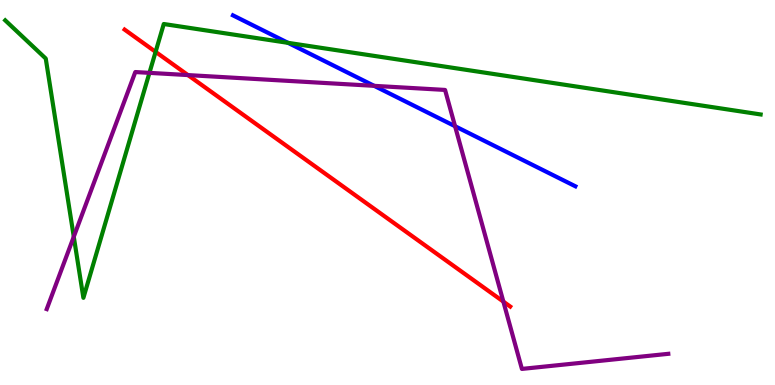[{'lines': ['blue', 'red'], 'intersections': []}, {'lines': ['green', 'red'], 'intersections': [{'x': 2.01, 'y': 8.65}]}, {'lines': ['purple', 'red'], 'intersections': [{'x': 2.43, 'y': 8.05}, {'x': 6.5, 'y': 2.17}]}, {'lines': ['blue', 'green'], 'intersections': [{'x': 3.72, 'y': 8.89}]}, {'lines': ['blue', 'purple'], 'intersections': [{'x': 4.83, 'y': 7.77}, {'x': 5.87, 'y': 6.72}]}, {'lines': ['green', 'purple'], 'intersections': [{'x': 0.952, 'y': 3.85}, {'x': 1.93, 'y': 8.11}]}]